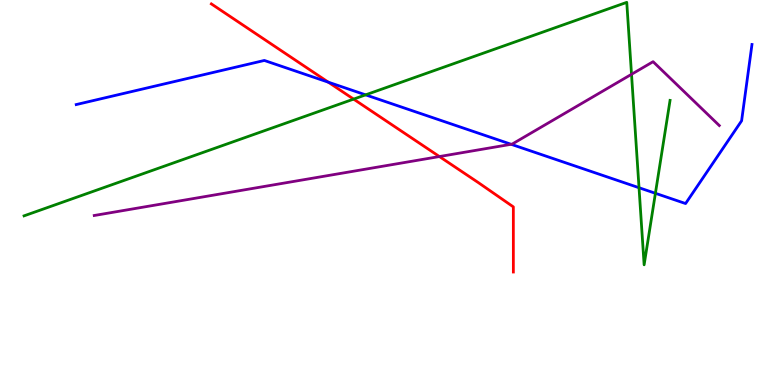[{'lines': ['blue', 'red'], 'intersections': [{'x': 4.24, 'y': 7.87}]}, {'lines': ['green', 'red'], 'intersections': [{'x': 4.56, 'y': 7.43}]}, {'lines': ['purple', 'red'], 'intersections': [{'x': 5.67, 'y': 5.93}]}, {'lines': ['blue', 'green'], 'intersections': [{'x': 4.72, 'y': 7.54}, {'x': 8.25, 'y': 5.12}, {'x': 8.46, 'y': 4.98}]}, {'lines': ['blue', 'purple'], 'intersections': [{'x': 6.6, 'y': 6.25}]}, {'lines': ['green', 'purple'], 'intersections': [{'x': 8.15, 'y': 8.07}]}]